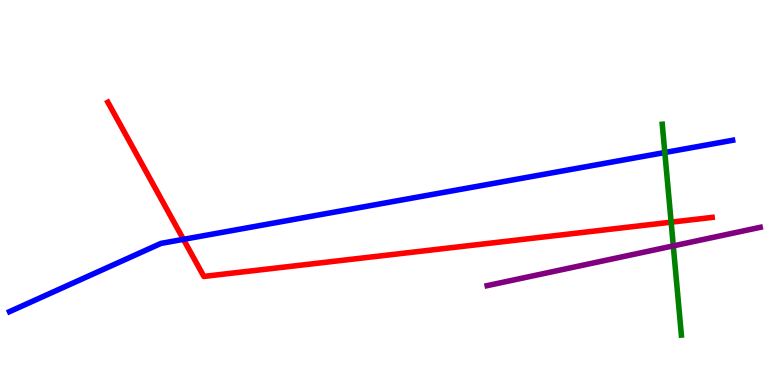[{'lines': ['blue', 'red'], 'intersections': [{'x': 2.37, 'y': 3.78}]}, {'lines': ['green', 'red'], 'intersections': [{'x': 8.66, 'y': 4.23}]}, {'lines': ['purple', 'red'], 'intersections': []}, {'lines': ['blue', 'green'], 'intersections': [{'x': 8.58, 'y': 6.04}]}, {'lines': ['blue', 'purple'], 'intersections': []}, {'lines': ['green', 'purple'], 'intersections': [{'x': 8.69, 'y': 3.61}]}]